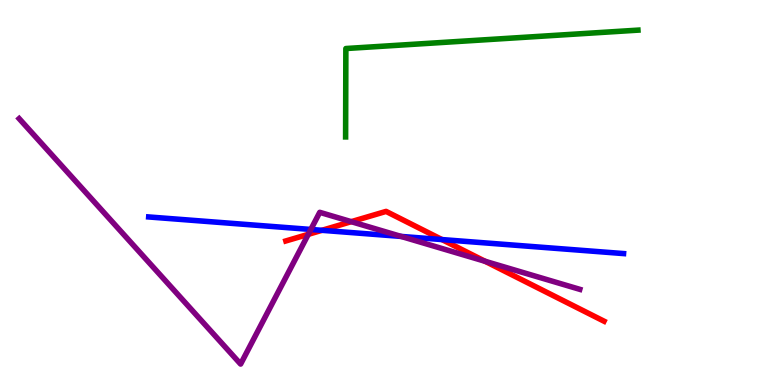[{'lines': ['blue', 'red'], 'intersections': [{'x': 4.15, 'y': 4.02}, {'x': 5.7, 'y': 3.78}]}, {'lines': ['green', 'red'], 'intersections': []}, {'lines': ['purple', 'red'], 'intersections': [{'x': 3.98, 'y': 3.91}, {'x': 4.53, 'y': 4.24}, {'x': 6.26, 'y': 3.21}]}, {'lines': ['blue', 'green'], 'intersections': []}, {'lines': ['blue', 'purple'], 'intersections': [{'x': 4.01, 'y': 4.04}, {'x': 5.18, 'y': 3.86}]}, {'lines': ['green', 'purple'], 'intersections': []}]